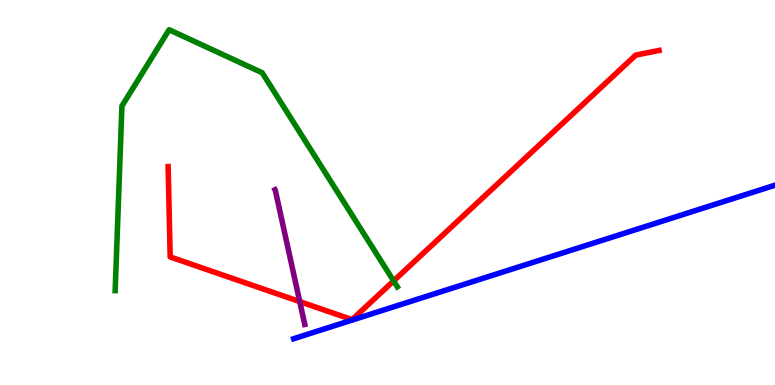[{'lines': ['blue', 'red'], 'intersections': []}, {'lines': ['green', 'red'], 'intersections': [{'x': 5.08, 'y': 2.7}]}, {'lines': ['purple', 'red'], 'intersections': [{'x': 3.87, 'y': 2.17}]}, {'lines': ['blue', 'green'], 'intersections': []}, {'lines': ['blue', 'purple'], 'intersections': []}, {'lines': ['green', 'purple'], 'intersections': []}]